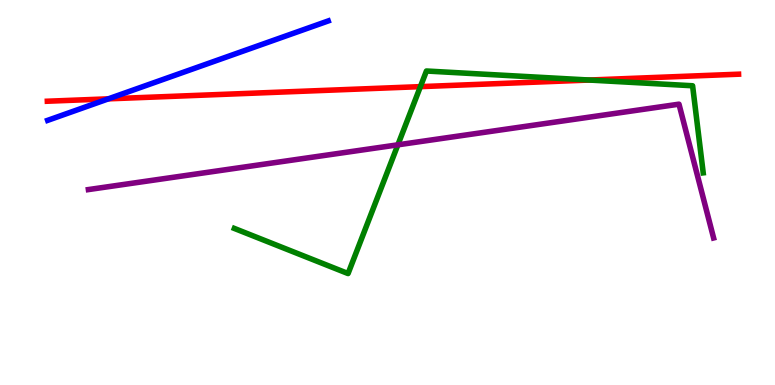[{'lines': ['blue', 'red'], 'intersections': [{'x': 1.4, 'y': 7.43}]}, {'lines': ['green', 'red'], 'intersections': [{'x': 5.42, 'y': 7.75}, {'x': 7.6, 'y': 7.92}]}, {'lines': ['purple', 'red'], 'intersections': []}, {'lines': ['blue', 'green'], 'intersections': []}, {'lines': ['blue', 'purple'], 'intersections': []}, {'lines': ['green', 'purple'], 'intersections': [{'x': 5.13, 'y': 6.24}]}]